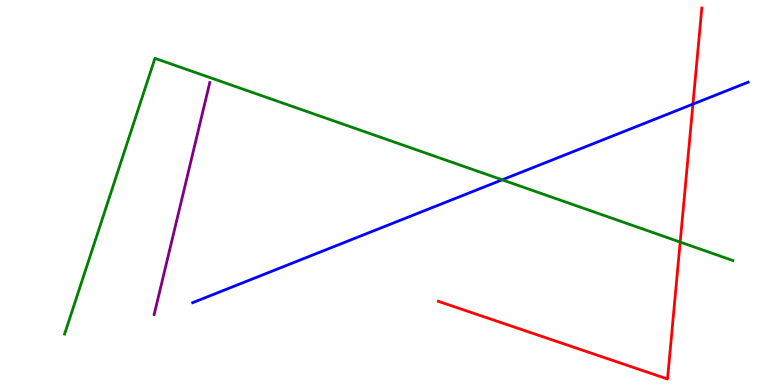[{'lines': ['blue', 'red'], 'intersections': [{'x': 8.94, 'y': 7.3}]}, {'lines': ['green', 'red'], 'intersections': [{'x': 8.78, 'y': 3.71}]}, {'lines': ['purple', 'red'], 'intersections': []}, {'lines': ['blue', 'green'], 'intersections': [{'x': 6.48, 'y': 5.33}]}, {'lines': ['blue', 'purple'], 'intersections': []}, {'lines': ['green', 'purple'], 'intersections': []}]